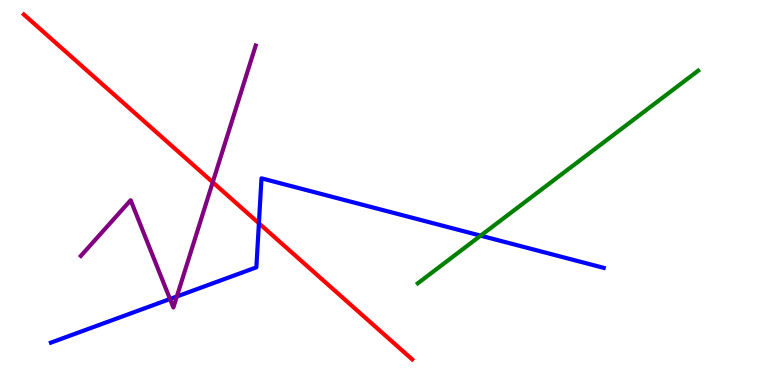[{'lines': ['blue', 'red'], 'intersections': [{'x': 3.34, 'y': 4.2}]}, {'lines': ['green', 'red'], 'intersections': []}, {'lines': ['purple', 'red'], 'intersections': [{'x': 2.74, 'y': 5.27}]}, {'lines': ['blue', 'green'], 'intersections': [{'x': 6.2, 'y': 3.88}]}, {'lines': ['blue', 'purple'], 'intersections': [{'x': 2.19, 'y': 2.23}, {'x': 2.28, 'y': 2.3}]}, {'lines': ['green', 'purple'], 'intersections': []}]